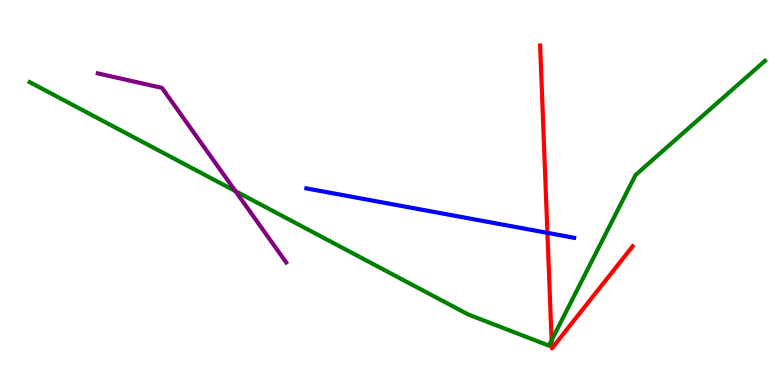[{'lines': ['blue', 'red'], 'intersections': [{'x': 7.06, 'y': 3.95}]}, {'lines': ['green', 'red'], 'intersections': [{'x': 7.12, 'y': 1.16}]}, {'lines': ['purple', 'red'], 'intersections': []}, {'lines': ['blue', 'green'], 'intersections': []}, {'lines': ['blue', 'purple'], 'intersections': []}, {'lines': ['green', 'purple'], 'intersections': [{'x': 3.04, 'y': 5.04}]}]